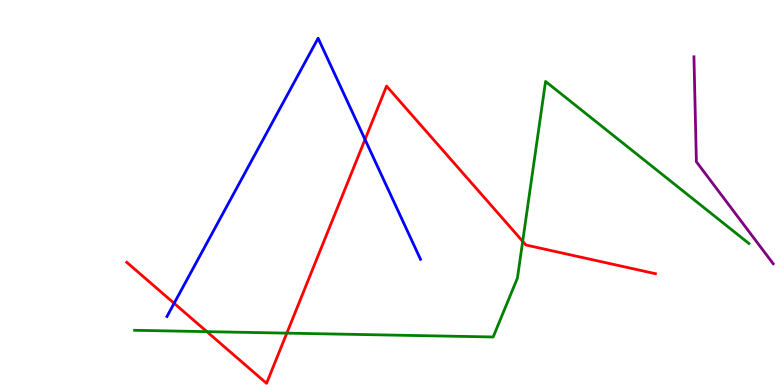[{'lines': ['blue', 'red'], 'intersections': [{'x': 2.25, 'y': 2.12}, {'x': 4.71, 'y': 6.38}]}, {'lines': ['green', 'red'], 'intersections': [{'x': 2.67, 'y': 1.39}, {'x': 3.7, 'y': 1.35}, {'x': 6.74, 'y': 3.73}]}, {'lines': ['purple', 'red'], 'intersections': []}, {'lines': ['blue', 'green'], 'intersections': []}, {'lines': ['blue', 'purple'], 'intersections': []}, {'lines': ['green', 'purple'], 'intersections': []}]